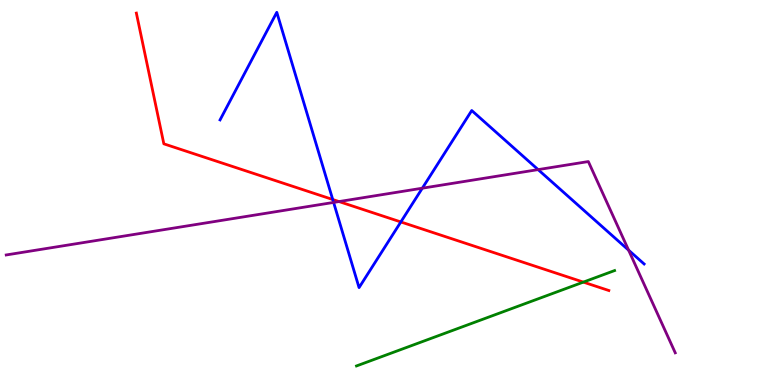[{'lines': ['blue', 'red'], 'intersections': [{'x': 4.29, 'y': 4.82}, {'x': 5.17, 'y': 4.24}]}, {'lines': ['green', 'red'], 'intersections': [{'x': 7.53, 'y': 2.67}]}, {'lines': ['purple', 'red'], 'intersections': [{'x': 4.37, 'y': 4.76}]}, {'lines': ['blue', 'green'], 'intersections': []}, {'lines': ['blue', 'purple'], 'intersections': [{'x': 4.3, 'y': 4.74}, {'x': 5.45, 'y': 5.11}, {'x': 6.94, 'y': 5.59}, {'x': 8.11, 'y': 3.5}]}, {'lines': ['green', 'purple'], 'intersections': []}]